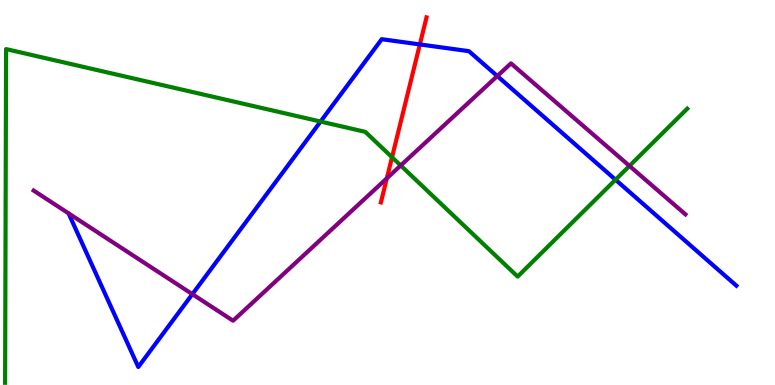[{'lines': ['blue', 'red'], 'intersections': [{'x': 5.42, 'y': 8.85}]}, {'lines': ['green', 'red'], 'intersections': [{'x': 5.06, 'y': 5.92}]}, {'lines': ['purple', 'red'], 'intersections': [{'x': 4.99, 'y': 5.37}]}, {'lines': ['blue', 'green'], 'intersections': [{'x': 4.14, 'y': 6.84}, {'x': 7.94, 'y': 5.33}]}, {'lines': ['blue', 'purple'], 'intersections': [{'x': 2.48, 'y': 2.36}, {'x': 6.42, 'y': 8.02}]}, {'lines': ['green', 'purple'], 'intersections': [{'x': 5.17, 'y': 5.7}, {'x': 8.12, 'y': 5.69}]}]